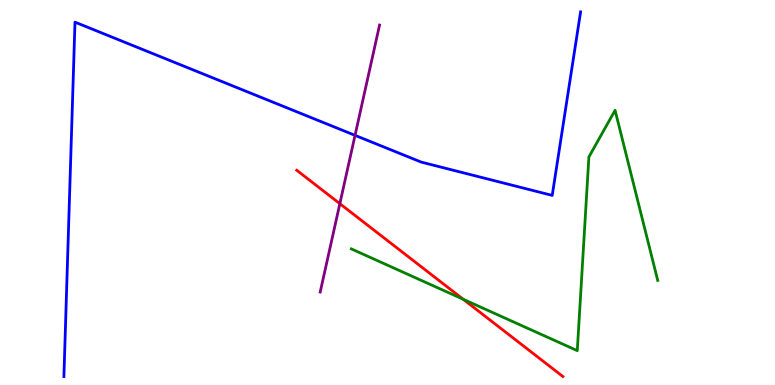[{'lines': ['blue', 'red'], 'intersections': []}, {'lines': ['green', 'red'], 'intersections': [{'x': 5.98, 'y': 2.23}]}, {'lines': ['purple', 'red'], 'intersections': [{'x': 4.39, 'y': 4.71}]}, {'lines': ['blue', 'green'], 'intersections': []}, {'lines': ['blue', 'purple'], 'intersections': [{'x': 4.58, 'y': 6.48}]}, {'lines': ['green', 'purple'], 'intersections': []}]